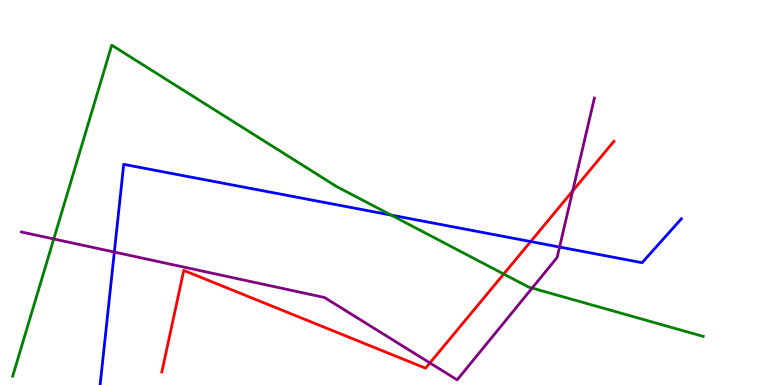[{'lines': ['blue', 'red'], 'intersections': [{'x': 6.85, 'y': 3.73}]}, {'lines': ['green', 'red'], 'intersections': [{'x': 6.5, 'y': 2.88}]}, {'lines': ['purple', 'red'], 'intersections': [{'x': 5.55, 'y': 0.573}, {'x': 7.39, 'y': 5.04}]}, {'lines': ['blue', 'green'], 'intersections': [{'x': 5.05, 'y': 4.41}]}, {'lines': ['blue', 'purple'], 'intersections': [{'x': 1.48, 'y': 3.45}, {'x': 7.22, 'y': 3.58}]}, {'lines': ['green', 'purple'], 'intersections': [{'x': 0.694, 'y': 3.79}, {'x': 6.87, 'y': 2.52}]}]